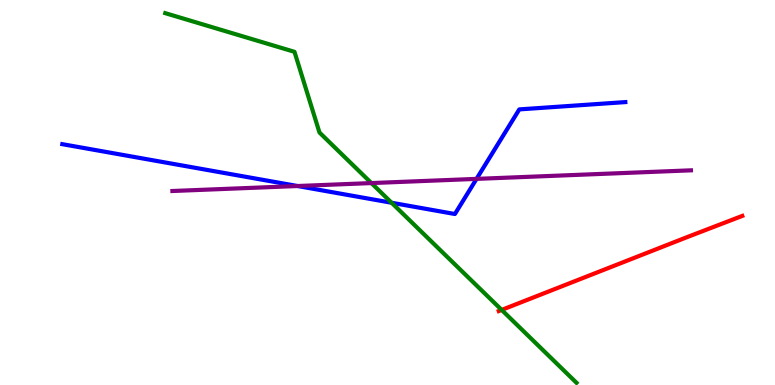[{'lines': ['blue', 'red'], 'intersections': []}, {'lines': ['green', 'red'], 'intersections': [{'x': 6.47, 'y': 1.95}]}, {'lines': ['purple', 'red'], 'intersections': []}, {'lines': ['blue', 'green'], 'intersections': [{'x': 5.05, 'y': 4.73}]}, {'lines': ['blue', 'purple'], 'intersections': [{'x': 3.84, 'y': 5.17}, {'x': 6.15, 'y': 5.35}]}, {'lines': ['green', 'purple'], 'intersections': [{'x': 4.79, 'y': 5.24}]}]